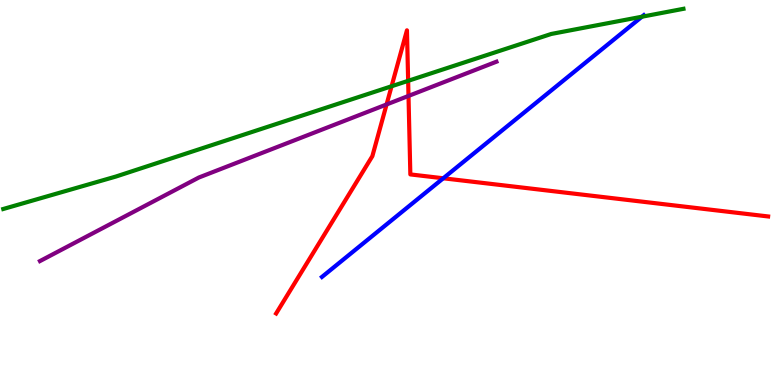[{'lines': ['blue', 'red'], 'intersections': [{'x': 5.72, 'y': 5.37}]}, {'lines': ['green', 'red'], 'intersections': [{'x': 5.05, 'y': 7.76}, {'x': 5.27, 'y': 7.9}]}, {'lines': ['purple', 'red'], 'intersections': [{'x': 4.99, 'y': 7.29}, {'x': 5.27, 'y': 7.51}]}, {'lines': ['blue', 'green'], 'intersections': [{'x': 8.28, 'y': 9.57}]}, {'lines': ['blue', 'purple'], 'intersections': []}, {'lines': ['green', 'purple'], 'intersections': []}]